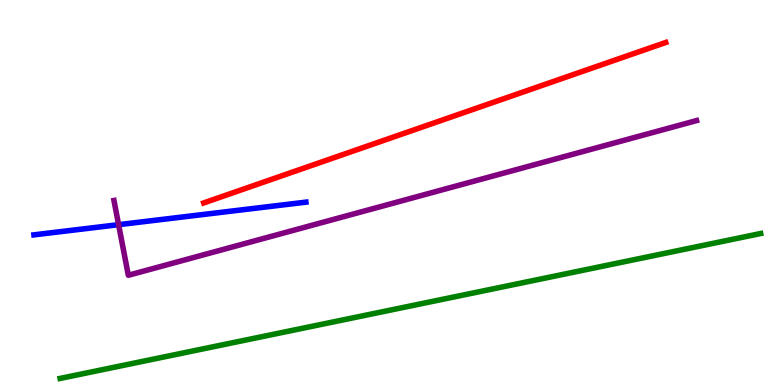[{'lines': ['blue', 'red'], 'intersections': []}, {'lines': ['green', 'red'], 'intersections': []}, {'lines': ['purple', 'red'], 'intersections': []}, {'lines': ['blue', 'green'], 'intersections': []}, {'lines': ['blue', 'purple'], 'intersections': [{'x': 1.53, 'y': 4.16}]}, {'lines': ['green', 'purple'], 'intersections': []}]